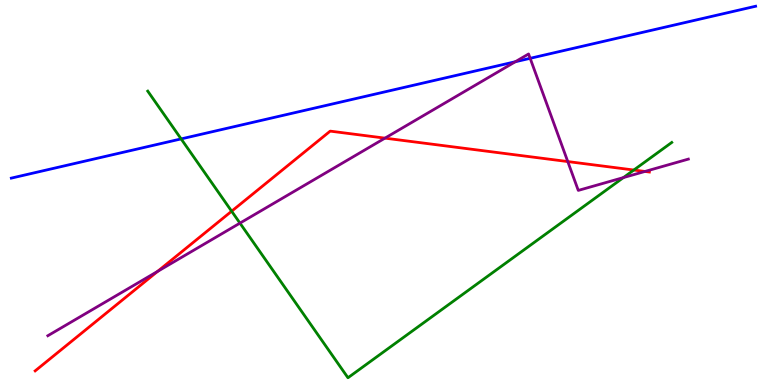[{'lines': ['blue', 'red'], 'intersections': []}, {'lines': ['green', 'red'], 'intersections': [{'x': 2.99, 'y': 4.51}, {'x': 8.18, 'y': 5.58}]}, {'lines': ['purple', 'red'], 'intersections': [{'x': 2.03, 'y': 2.95}, {'x': 4.97, 'y': 6.41}, {'x': 7.33, 'y': 5.8}, {'x': 8.32, 'y': 5.55}]}, {'lines': ['blue', 'green'], 'intersections': [{'x': 2.34, 'y': 6.39}]}, {'lines': ['blue', 'purple'], 'intersections': [{'x': 6.65, 'y': 8.4}, {'x': 6.84, 'y': 8.49}]}, {'lines': ['green', 'purple'], 'intersections': [{'x': 3.1, 'y': 4.2}, {'x': 8.04, 'y': 5.39}]}]